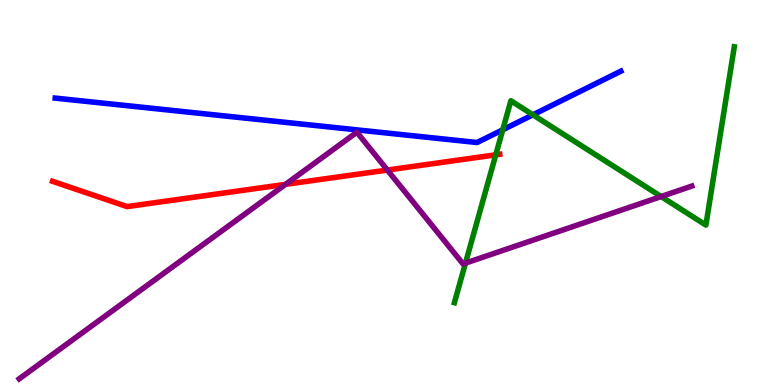[{'lines': ['blue', 'red'], 'intersections': []}, {'lines': ['green', 'red'], 'intersections': [{'x': 6.4, 'y': 5.98}]}, {'lines': ['purple', 'red'], 'intersections': [{'x': 3.68, 'y': 5.21}, {'x': 5.0, 'y': 5.58}]}, {'lines': ['blue', 'green'], 'intersections': [{'x': 6.49, 'y': 6.63}, {'x': 6.88, 'y': 7.02}]}, {'lines': ['blue', 'purple'], 'intersections': []}, {'lines': ['green', 'purple'], 'intersections': [{'x': 6.01, 'y': 3.17}, {'x': 8.53, 'y': 4.9}]}]